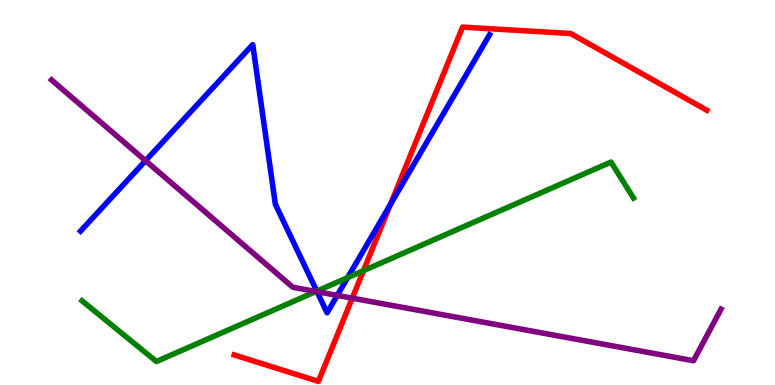[{'lines': ['blue', 'red'], 'intersections': [{'x': 5.04, 'y': 4.69}]}, {'lines': ['green', 'red'], 'intersections': [{'x': 4.69, 'y': 2.97}]}, {'lines': ['purple', 'red'], 'intersections': [{'x': 4.55, 'y': 2.26}]}, {'lines': ['blue', 'green'], 'intersections': [{'x': 4.09, 'y': 2.44}, {'x': 4.49, 'y': 2.79}]}, {'lines': ['blue', 'purple'], 'intersections': [{'x': 1.88, 'y': 5.83}, {'x': 4.09, 'y': 2.42}, {'x': 4.35, 'y': 2.33}]}, {'lines': ['green', 'purple'], 'intersections': [{'x': 4.08, 'y': 2.43}]}]